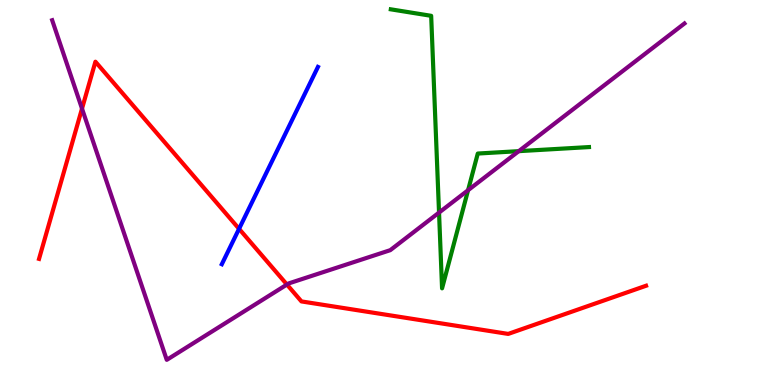[{'lines': ['blue', 'red'], 'intersections': [{'x': 3.08, 'y': 4.06}]}, {'lines': ['green', 'red'], 'intersections': []}, {'lines': ['purple', 'red'], 'intersections': [{'x': 1.06, 'y': 7.18}, {'x': 3.7, 'y': 2.61}]}, {'lines': ['blue', 'green'], 'intersections': []}, {'lines': ['blue', 'purple'], 'intersections': []}, {'lines': ['green', 'purple'], 'intersections': [{'x': 5.66, 'y': 4.48}, {'x': 6.04, 'y': 5.06}, {'x': 6.69, 'y': 6.07}]}]